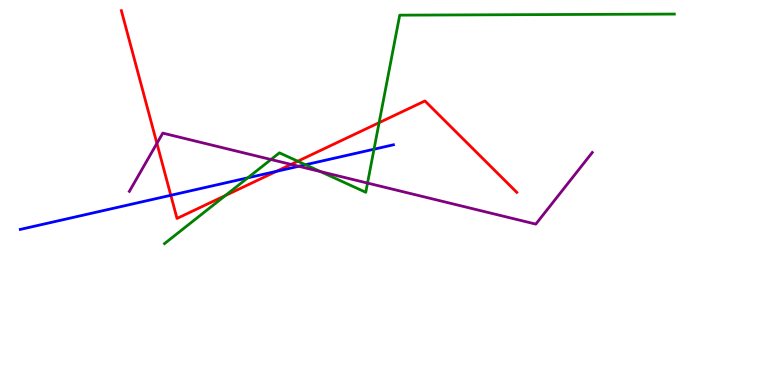[{'lines': ['blue', 'red'], 'intersections': [{'x': 2.2, 'y': 4.93}, {'x': 3.57, 'y': 5.55}]}, {'lines': ['green', 'red'], 'intersections': [{'x': 2.91, 'y': 4.92}, {'x': 3.84, 'y': 5.81}, {'x': 4.89, 'y': 6.81}]}, {'lines': ['purple', 'red'], 'intersections': [{'x': 2.02, 'y': 6.28}, {'x': 3.76, 'y': 5.73}]}, {'lines': ['blue', 'green'], 'intersections': [{'x': 3.2, 'y': 5.38}, {'x': 3.94, 'y': 5.72}, {'x': 4.83, 'y': 6.12}]}, {'lines': ['blue', 'purple'], 'intersections': [{'x': 3.85, 'y': 5.68}]}, {'lines': ['green', 'purple'], 'intersections': [{'x': 3.5, 'y': 5.86}, {'x': 4.14, 'y': 5.54}, {'x': 4.74, 'y': 5.25}]}]